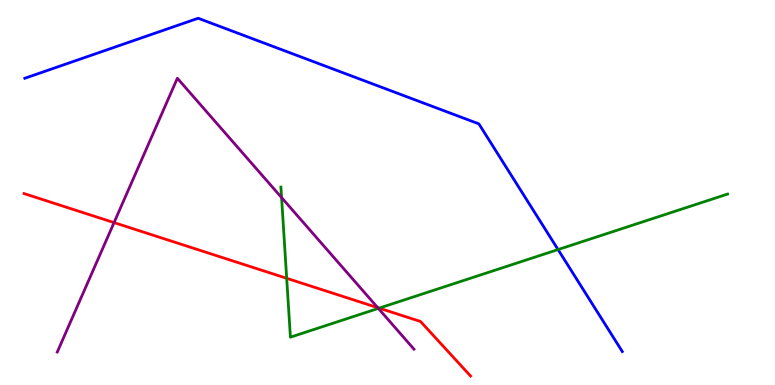[{'lines': ['blue', 'red'], 'intersections': []}, {'lines': ['green', 'red'], 'intersections': [{'x': 3.7, 'y': 2.77}, {'x': 4.89, 'y': 2.0}]}, {'lines': ['purple', 'red'], 'intersections': [{'x': 1.47, 'y': 4.22}, {'x': 4.87, 'y': 2.01}]}, {'lines': ['blue', 'green'], 'intersections': [{'x': 7.2, 'y': 3.52}]}, {'lines': ['blue', 'purple'], 'intersections': []}, {'lines': ['green', 'purple'], 'intersections': [{'x': 3.63, 'y': 4.87}, {'x': 4.88, 'y': 1.99}]}]